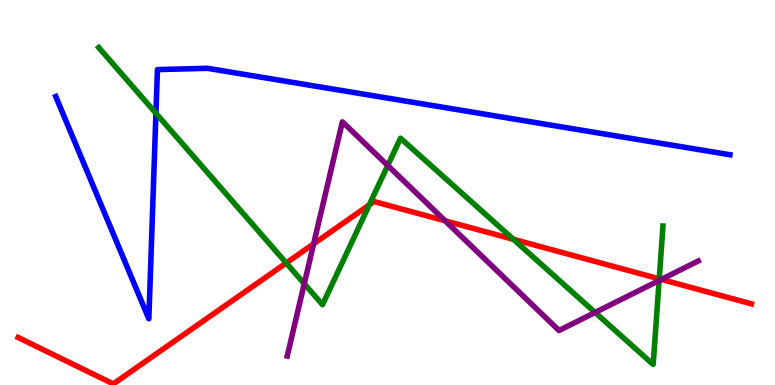[{'lines': ['blue', 'red'], 'intersections': []}, {'lines': ['green', 'red'], 'intersections': [{'x': 3.69, 'y': 3.17}, {'x': 4.76, 'y': 4.68}, {'x': 6.62, 'y': 3.78}, {'x': 8.51, 'y': 2.76}]}, {'lines': ['purple', 'red'], 'intersections': [{'x': 4.05, 'y': 3.67}, {'x': 5.74, 'y': 4.26}, {'x': 8.53, 'y': 2.74}]}, {'lines': ['blue', 'green'], 'intersections': [{'x': 2.01, 'y': 7.06}]}, {'lines': ['blue', 'purple'], 'intersections': []}, {'lines': ['green', 'purple'], 'intersections': [{'x': 3.93, 'y': 2.63}, {'x': 5.0, 'y': 5.7}, {'x': 7.68, 'y': 1.88}, {'x': 8.5, 'y': 2.71}]}]